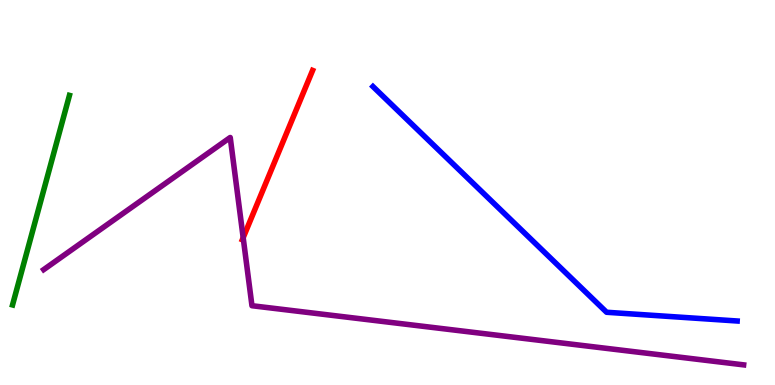[{'lines': ['blue', 'red'], 'intersections': []}, {'lines': ['green', 'red'], 'intersections': []}, {'lines': ['purple', 'red'], 'intersections': [{'x': 3.14, 'y': 3.83}]}, {'lines': ['blue', 'green'], 'intersections': []}, {'lines': ['blue', 'purple'], 'intersections': []}, {'lines': ['green', 'purple'], 'intersections': []}]